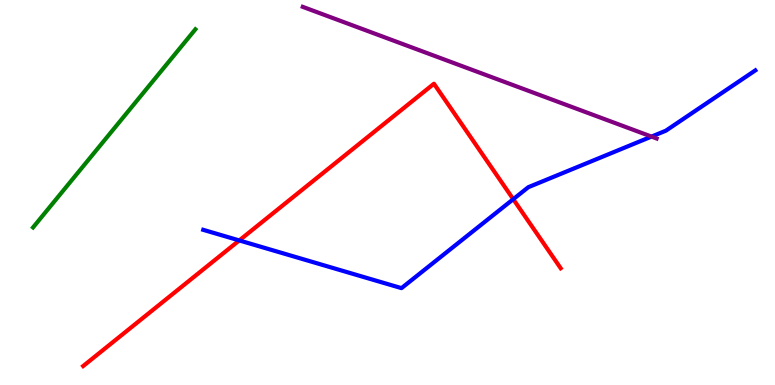[{'lines': ['blue', 'red'], 'intersections': [{'x': 3.09, 'y': 3.76}, {'x': 6.62, 'y': 4.83}]}, {'lines': ['green', 'red'], 'intersections': []}, {'lines': ['purple', 'red'], 'intersections': []}, {'lines': ['blue', 'green'], 'intersections': []}, {'lines': ['blue', 'purple'], 'intersections': [{'x': 8.41, 'y': 6.45}]}, {'lines': ['green', 'purple'], 'intersections': []}]